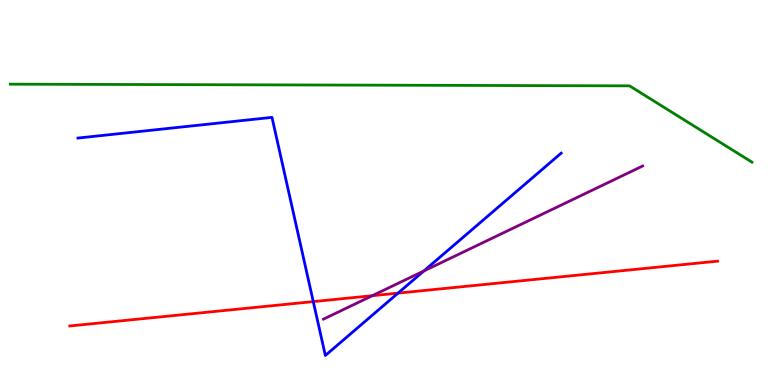[{'lines': ['blue', 'red'], 'intersections': [{'x': 4.04, 'y': 2.17}, {'x': 5.14, 'y': 2.39}]}, {'lines': ['green', 'red'], 'intersections': []}, {'lines': ['purple', 'red'], 'intersections': [{'x': 4.8, 'y': 2.32}]}, {'lines': ['blue', 'green'], 'intersections': []}, {'lines': ['blue', 'purple'], 'intersections': [{'x': 5.47, 'y': 2.96}]}, {'lines': ['green', 'purple'], 'intersections': []}]